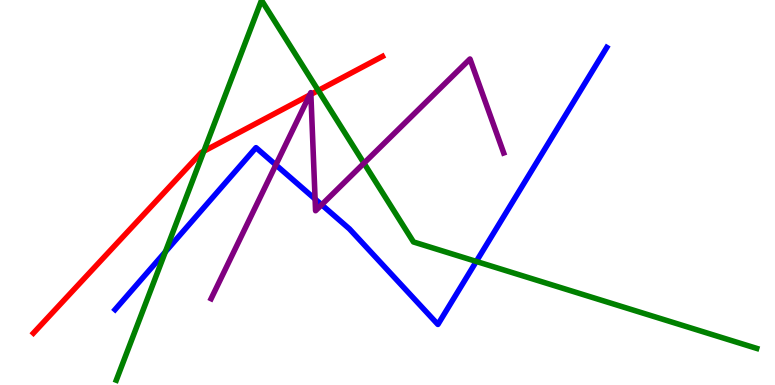[{'lines': ['blue', 'red'], 'intersections': []}, {'lines': ['green', 'red'], 'intersections': [{'x': 2.63, 'y': 6.07}, {'x': 4.11, 'y': 7.65}]}, {'lines': ['purple', 'red'], 'intersections': [{'x': 4.0, 'y': 7.53}, {'x': 4.01, 'y': 7.55}]}, {'lines': ['blue', 'green'], 'intersections': [{'x': 2.13, 'y': 3.46}, {'x': 6.15, 'y': 3.21}]}, {'lines': ['blue', 'purple'], 'intersections': [{'x': 3.56, 'y': 5.72}, {'x': 4.07, 'y': 4.83}, {'x': 4.15, 'y': 4.68}]}, {'lines': ['green', 'purple'], 'intersections': [{'x': 4.7, 'y': 5.76}]}]